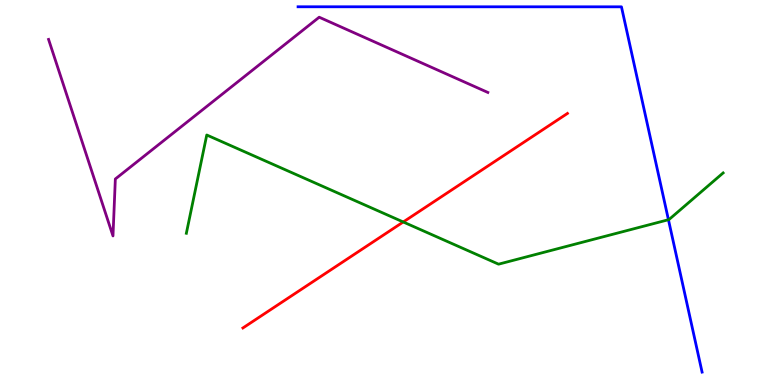[{'lines': ['blue', 'red'], 'intersections': []}, {'lines': ['green', 'red'], 'intersections': [{'x': 5.2, 'y': 4.23}]}, {'lines': ['purple', 'red'], 'intersections': []}, {'lines': ['blue', 'green'], 'intersections': [{'x': 8.63, 'y': 4.29}]}, {'lines': ['blue', 'purple'], 'intersections': []}, {'lines': ['green', 'purple'], 'intersections': []}]